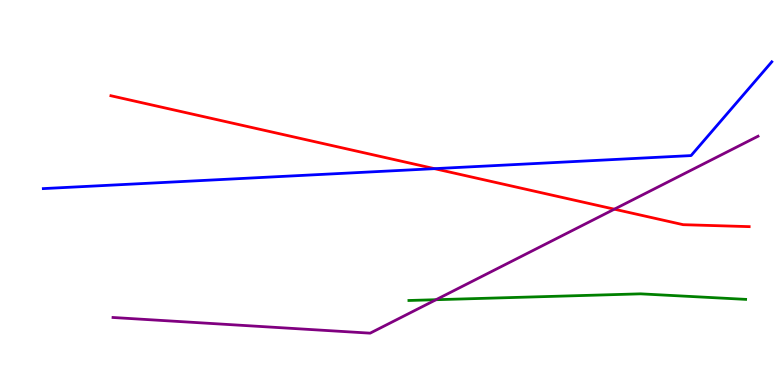[{'lines': ['blue', 'red'], 'intersections': [{'x': 5.61, 'y': 5.62}]}, {'lines': ['green', 'red'], 'intersections': []}, {'lines': ['purple', 'red'], 'intersections': [{'x': 7.93, 'y': 4.57}]}, {'lines': ['blue', 'green'], 'intersections': []}, {'lines': ['blue', 'purple'], 'intersections': []}, {'lines': ['green', 'purple'], 'intersections': [{'x': 5.63, 'y': 2.22}]}]